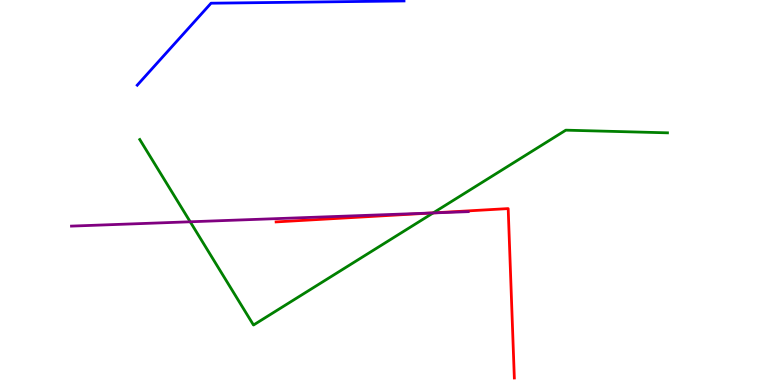[{'lines': ['blue', 'red'], 'intersections': []}, {'lines': ['green', 'red'], 'intersections': [{'x': 5.59, 'y': 4.47}]}, {'lines': ['purple', 'red'], 'intersections': [{'x': 5.57, 'y': 4.47}]}, {'lines': ['blue', 'green'], 'intersections': []}, {'lines': ['blue', 'purple'], 'intersections': []}, {'lines': ['green', 'purple'], 'intersections': [{'x': 2.45, 'y': 4.24}, {'x': 5.59, 'y': 4.47}]}]